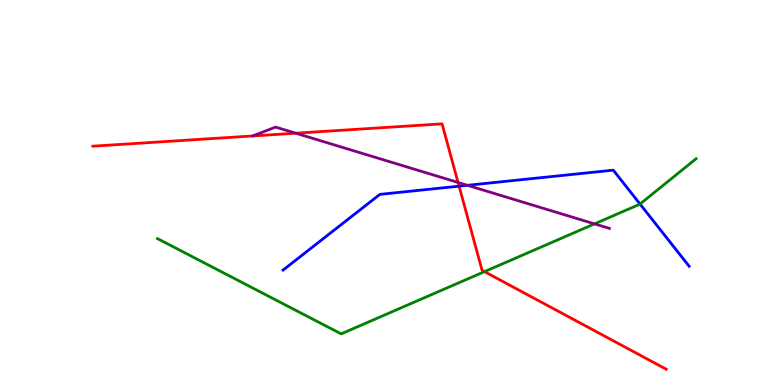[{'lines': ['blue', 'red'], 'intersections': [{'x': 5.92, 'y': 5.16}]}, {'lines': ['green', 'red'], 'intersections': [{'x': 6.25, 'y': 2.94}]}, {'lines': ['purple', 'red'], 'intersections': [{'x': 3.26, 'y': 6.47}, {'x': 3.82, 'y': 6.54}, {'x': 5.91, 'y': 5.26}]}, {'lines': ['blue', 'green'], 'intersections': [{'x': 8.26, 'y': 4.7}]}, {'lines': ['blue', 'purple'], 'intersections': [{'x': 6.03, 'y': 5.19}]}, {'lines': ['green', 'purple'], 'intersections': [{'x': 7.67, 'y': 4.19}]}]